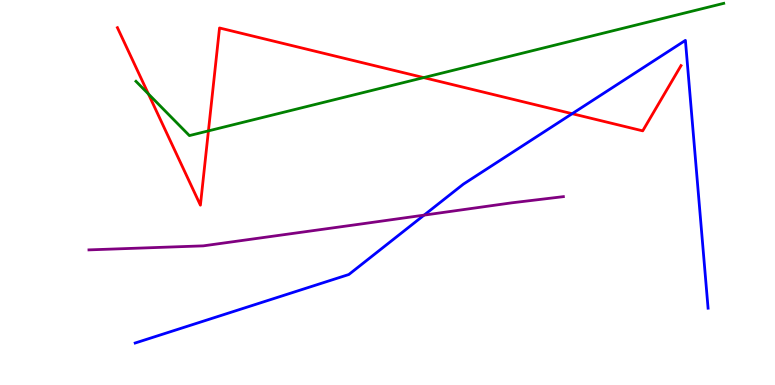[{'lines': ['blue', 'red'], 'intersections': [{'x': 7.38, 'y': 7.05}]}, {'lines': ['green', 'red'], 'intersections': [{'x': 1.92, 'y': 7.56}, {'x': 2.69, 'y': 6.6}, {'x': 5.47, 'y': 7.98}]}, {'lines': ['purple', 'red'], 'intersections': []}, {'lines': ['blue', 'green'], 'intersections': []}, {'lines': ['blue', 'purple'], 'intersections': [{'x': 5.47, 'y': 4.41}]}, {'lines': ['green', 'purple'], 'intersections': []}]